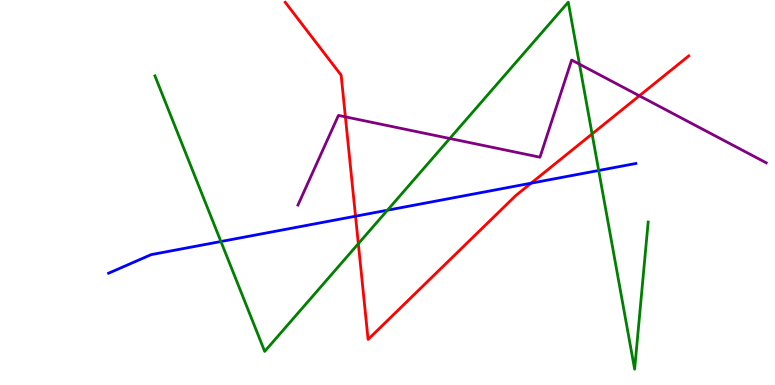[{'lines': ['blue', 'red'], 'intersections': [{'x': 4.59, 'y': 4.38}, {'x': 6.85, 'y': 5.24}]}, {'lines': ['green', 'red'], 'intersections': [{'x': 4.62, 'y': 3.67}, {'x': 7.64, 'y': 6.52}]}, {'lines': ['purple', 'red'], 'intersections': [{'x': 4.46, 'y': 6.96}, {'x': 8.25, 'y': 7.51}]}, {'lines': ['blue', 'green'], 'intersections': [{'x': 2.85, 'y': 3.73}, {'x': 5.0, 'y': 4.54}, {'x': 7.73, 'y': 5.57}]}, {'lines': ['blue', 'purple'], 'intersections': []}, {'lines': ['green', 'purple'], 'intersections': [{'x': 5.8, 'y': 6.4}, {'x': 7.48, 'y': 8.33}]}]